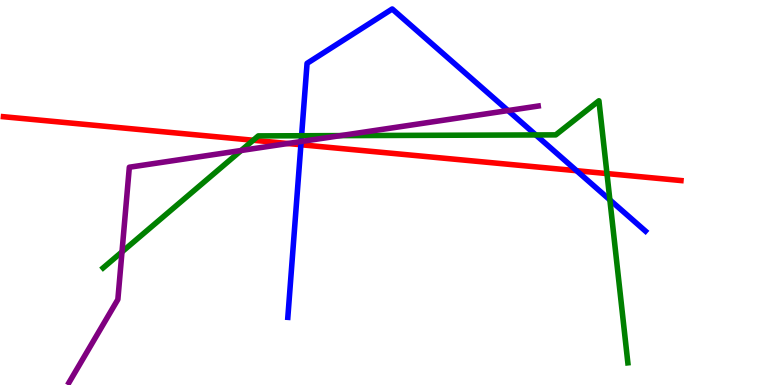[{'lines': ['blue', 'red'], 'intersections': [{'x': 3.88, 'y': 6.24}, {'x': 7.44, 'y': 5.57}]}, {'lines': ['green', 'red'], 'intersections': [{'x': 3.27, 'y': 6.36}, {'x': 7.83, 'y': 5.49}]}, {'lines': ['purple', 'red'], 'intersections': [{'x': 3.71, 'y': 6.27}]}, {'lines': ['blue', 'green'], 'intersections': [{'x': 3.89, 'y': 6.47}, {'x': 6.91, 'y': 6.49}, {'x': 7.87, 'y': 4.81}]}, {'lines': ['blue', 'purple'], 'intersections': [{'x': 3.89, 'y': 6.32}, {'x': 6.56, 'y': 7.13}]}, {'lines': ['green', 'purple'], 'intersections': [{'x': 1.57, 'y': 3.46}, {'x': 3.11, 'y': 6.09}, {'x': 4.4, 'y': 6.48}]}]